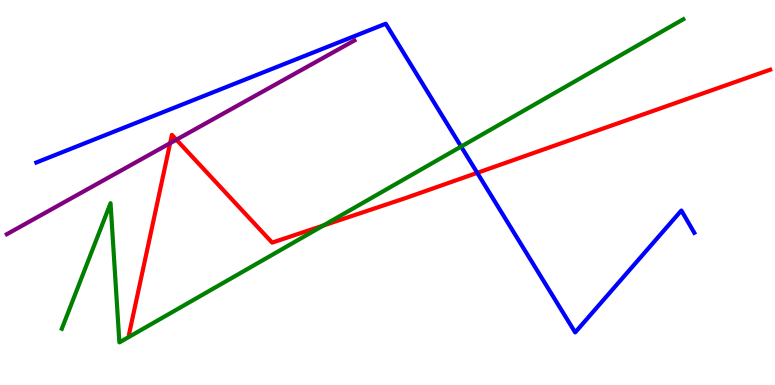[{'lines': ['blue', 'red'], 'intersections': [{'x': 6.16, 'y': 5.51}]}, {'lines': ['green', 'red'], 'intersections': [{'x': 4.17, 'y': 4.14}]}, {'lines': ['purple', 'red'], 'intersections': [{'x': 2.2, 'y': 6.28}, {'x': 2.28, 'y': 6.37}]}, {'lines': ['blue', 'green'], 'intersections': [{'x': 5.95, 'y': 6.19}]}, {'lines': ['blue', 'purple'], 'intersections': []}, {'lines': ['green', 'purple'], 'intersections': []}]